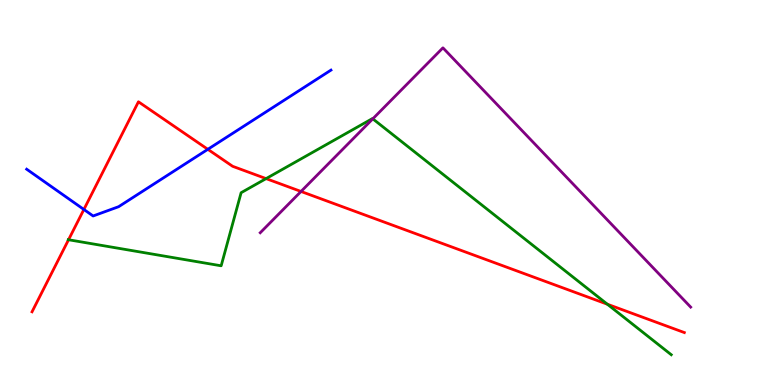[{'lines': ['blue', 'red'], 'intersections': [{'x': 1.08, 'y': 4.56}, {'x': 2.68, 'y': 6.12}]}, {'lines': ['green', 'red'], 'intersections': [{'x': 0.884, 'y': 3.77}, {'x': 3.43, 'y': 5.36}, {'x': 7.84, 'y': 2.1}]}, {'lines': ['purple', 'red'], 'intersections': [{'x': 3.88, 'y': 5.03}]}, {'lines': ['blue', 'green'], 'intersections': []}, {'lines': ['blue', 'purple'], 'intersections': []}, {'lines': ['green', 'purple'], 'intersections': [{'x': 4.81, 'y': 6.91}]}]